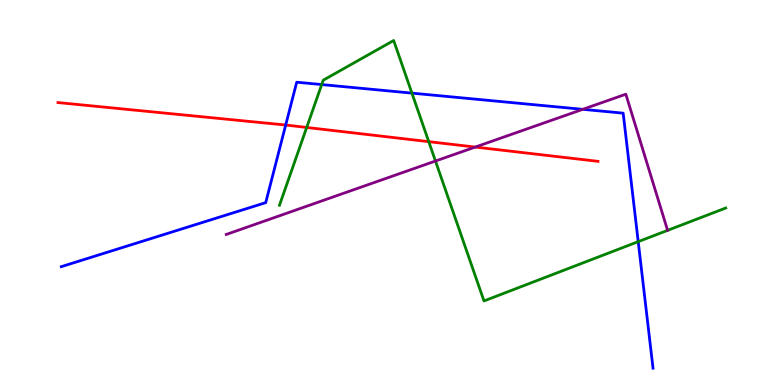[{'lines': ['blue', 'red'], 'intersections': [{'x': 3.69, 'y': 6.75}]}, {'lines': ['green', 'red'], 'intersections': [{'x': 3.96, 'y': 6.69}, {'x': 5.53, 'y': 6.32}]}, {'lines': ['purple', 'red'], 'intersections': [{'x': 6.13, 'y': 6.18}]}, {'lines': ['blue', 'green'], 'intersections': [{'x': 4.15, 'y': 7.8}, {'x': 5.32, 'y': 7.58}, {'x': 8.24, 'y': 3.72}]}, {'lines': ['blue', 'purple'], 'intersections': [{'x': 7.52, 'y': 7.16}]}, {'lines': ['green', 'purple'], 'intersections': [{'x': 5.62, 'y': 5.82}]}]